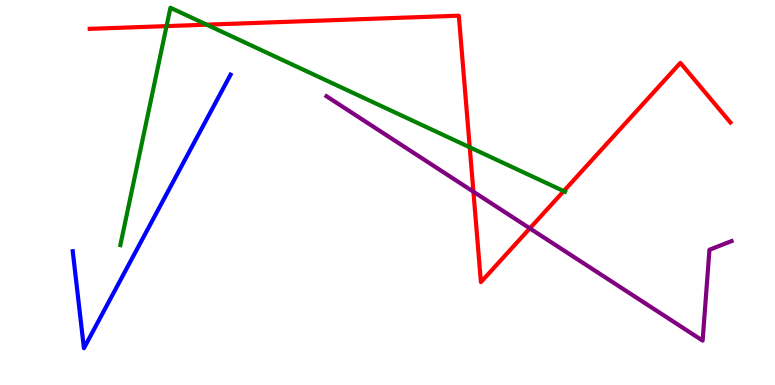[{'lines': ['blue', 'red'], 'intersections': []}, {'lines': ['green', 'red'], 'intersections': [{'x': 2.15, 'y': 9.32}, {'x': 2.67, 'y': 9.36}, {'x': 6.06, 'y': 6.17}, {'x': 7.27, 'y': 5.04}]}, {'lines': ['purple', 'red'], 'intersections': [{'x': 6.11, 'y': 5.02}, {'x': 6.84, 'y': 4.07}]}, {'lines': ['blue', 'green'], 'intersections': []}, {'lines': ['blue', 'purple'], 'intersections': []}, {'lines': ['green', 'purple'], 'intersections': []}]